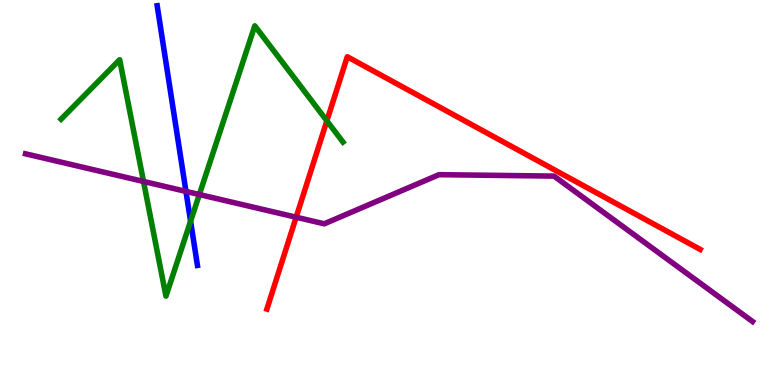[{'lines': ['blue', 'red'], 'intersections': []}, {'lines': ['green', 'red'], 'intersections': [{'x': 4.22, 'y': 6.86}]}, {'lines': ['purple', 'red'], 'intersections': [{'x': 3.82, 'y': 4.36}]}, {'lines': ['blue', 'green'], 'intersections': [{'x': 2.46, 'y': 4.25}]}, {'lines': ['blue', 'purple'], 'intersections': [{'x': 2.4, 'y': 5.03}]}, {'lines': ['green', 'purple'], 'intersections': [{'x': 1.85, 'y': 5.29}, {'x': 2.57, 'y': 4.95}]}]